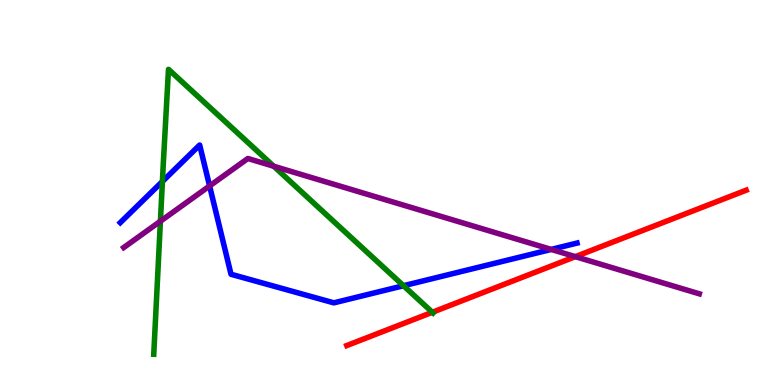[{'lines': ['blue', 'red'], 'intersections': []}, {'lines': ['green', 'red'], 'intersections': [{'x': 5.58, 'y': 1.89}]}, {'lines': ['purple', 'red'], 'intersections': [{'x': 7.42, 'y': 3.33}]}, {'lines': ['blue', 'green'], 'intersections': [{'x': 2.1, 'y': 5.29}, {'x': 5.21, 'y': 2.58}]}, {'lines': ['blue', 'purple'], 'intersections': [{'x': 2.7, 'y': 5.17}, {'x': 7.11, 'y': 3.52}]}, {'lines': ['green', 'purple'], 'intersections': [{'x': 2.07, 'y': 4.25}, {'x': 3.53, 'y': 5.68}]}]